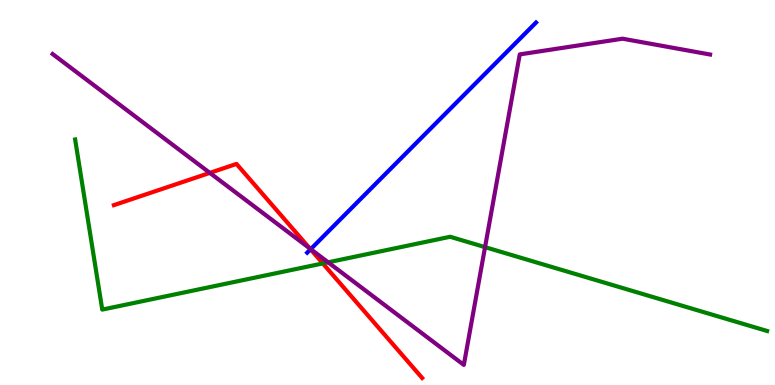[{'lines': ['blue', 'red'], 'intersections': [{'x': 4.01, 'y': 3.52}]}, {'lines': ['green', 'red'], 'intersections': [{'x': 4.17, 'y': 3.16}]}, {'lines': ['purple', 'red'], 'intersections': [{'x': 2.71, 'y': 5.51}, {'x': 4.0, 'y': 3.55}]}, {'lines': ['blue', 'green'], 'intersections': []}, {'lines': ['blue', 'purple'], 'intersections': [{'x': 4.01, 'y': 3.53}]}, {'lines': ['green', 'purple'], 'intersections': [{'x': 4.23, 'y': 3.19}, {'x': 6.26, 'y': 3.58}]}]